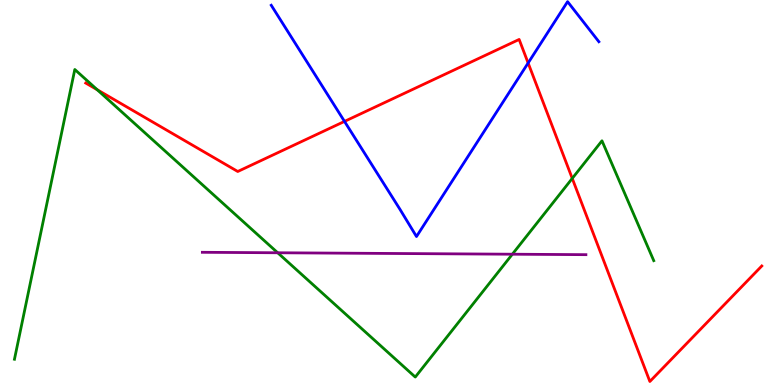[{'lines': ['blue', 'red'], 'intersections': [{'x': 4.45, 'y': 6.85}, {'x': 6.81, 'y': 8.36}]}, {'lines': ['green', 'red'], 'intersections': [{'x': 1.25, 'y': 7.67}, {'x': 7.38, 'y': 5.37}]}, {'lines': ['purple', 'red'], 'intersections': []}, {'lines': ['blue', 'green'], 'intersections': []}, {'lines': ['blue', 'purple'], 'intersections': []}, {'lines': ['green', 'purple'], 'intersections': [{'x': 3.58, 'y': 3.43}, {'x': 6.61, 'y': 3.4}]}]